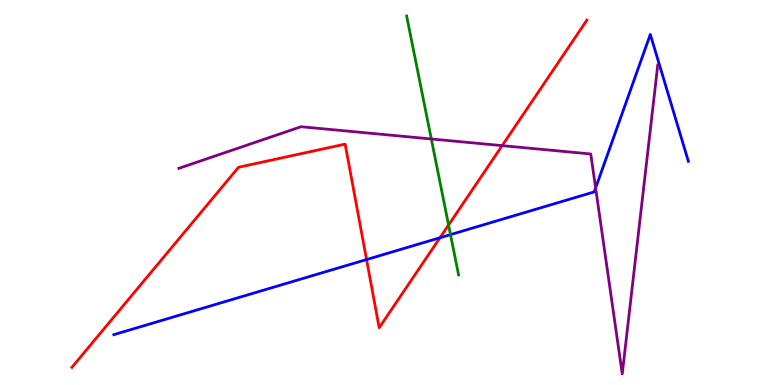[{'lines': ['blue', 'red'], 'intersections': [{'x': 4.73, 'y': 3.26}, {'x': 5.68, 'y': 3.82}]}, {'lines': ['green', 'red'], 'intersections': [{'x': 5.79, 'y': 4.16}]}, {'lines': ['purple', 'red'], 'intersections': [{'x': 6.48, 'y': 6.22}]}, {'lines': ['blue', 'green'], 'intersections': [{'x': 5.81, 'y': 3.91}]}, {'lines': ['blue', 'purple'], 'intersections': [{'x': 7.69, 'y': 5.12}]}, {'lines': ['green', 'purple'], 'intersections': [{'x': 5.57, 'y': 6.39}]}]